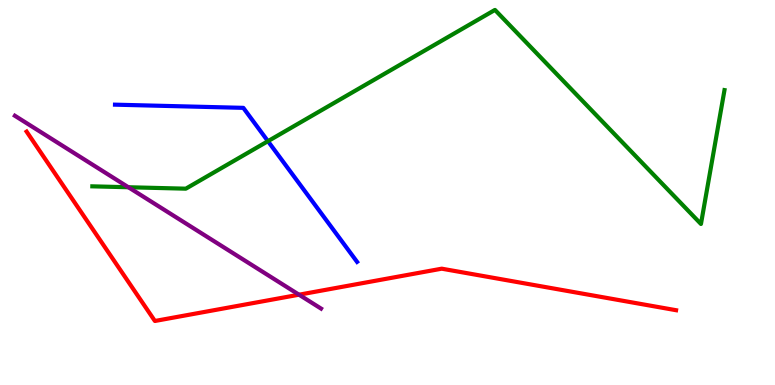[{'lines': ['blue', 'red'], 'intersections': []}, {'lines': ['green', 'red'], 'intersections': []}, {'lines': ['purple', 'red'], 'intersections': [{'x': 3.86, 'y': 2.35}]}, {'lines': ['blue', 'green'], 'intersections': [{'x': 3.46, 'y': 6.33}]}, {'lines': ['blue', 'purple'], 'intersections': []}, {'lines': ['green', 'purple'], 'intersections': [{'x': 1.66, 'y': 5.14}]}]